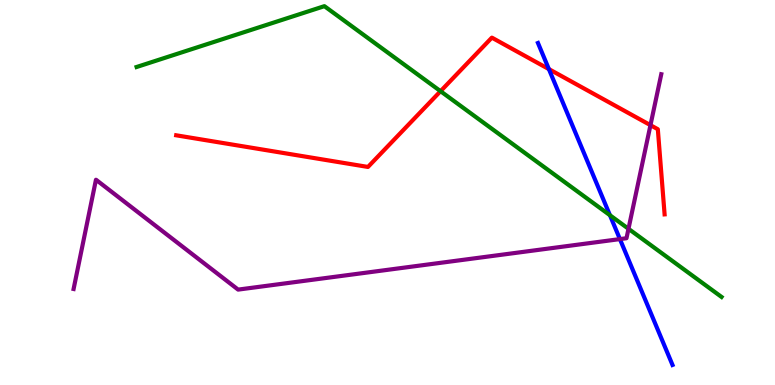[{'lines': ['blue', 'red'], 'intersections': [{'x': 7.08, 'y': 8.21}]}, {'lines': ['green', 'red'], 'intersections': [{'x': 5.68, 'y': 7.63}]}, {'lines': ['purple', 'red'], 'intersections': [{'x': 8.39, 'y': 6.75}]}, {'lines': ['blue', 'green'], 'intersections': [{'x': 7.87, 'y': 4.41}]}, {'lines': ['blue', 'purple'], 'intersections': [{'x': 8.0, 'y': 3.79}]}, {'lines': ['green', 'purple'], 'intersections': [{'x': 8.11, 'y': 4.06}]}]